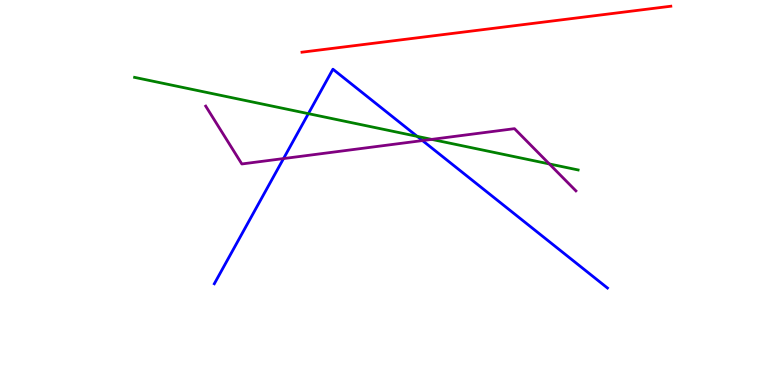[{'lines': ['blue', 'red'], 'intersections': []}, {'lines': ['green', 'red'], 'intersections': []}, {'lines': ['purple', 'red'], 'intersections': []}, {'lines': ['blue', 'green'], 'intersections': [{'x': 3.98, 'y': 7.05}, {'x': 5.38, 'y': 6.46}]}, {'lines': ['blue', 'purple'], 'intersections': [{'x': 3.66, 'y': 5.88}, {'x': 5.45, 'y': 6.35}]}, {'lines': ['green', 'purple'], 'intersections': [{'x': 5.57, 'y': 6.38}, {'x': 7.09, 'y': 5.74}]}]